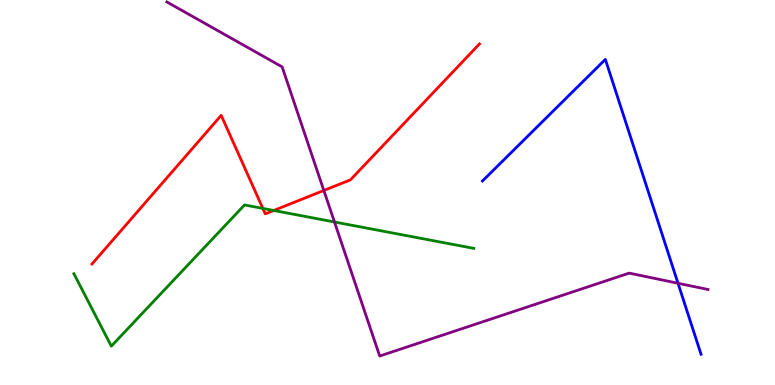[{'lines': ['blue', 'red'], 'intersections': []}, {'lines': ['green', 'red'], 'intersections': [{'x': 3.39, 'y': 4.59}, {'x': 3.53, 'y': 4.53}]}, {'lines': ['purple', 'red'], 'intersections': [{'x': 4.18, 'y': 5.05}]}, {'lines': ['blue', 'green'], 'intersections': []}, {'lines': ['blue', 'purple'], 'intersections': [{'x': 8.75, 'y': 2.64}]}, {'lines': ['green', 'purple'], 'intersections': [{'x': 4.32, 'y': 4.23}]}]